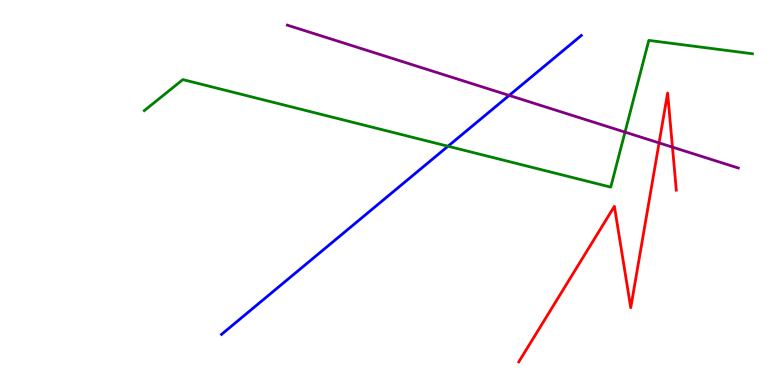[{'lines': ['blue', 'red'], 'intersections': []}, {'lines': ['green', 'red'], 'intersections': []}, {'lines': ['purple', 'red'], 'intersections': [{'x': 8.5, 'y': 6.29}, {'x': 8.68, 'y': 6.18}]}, {'lines': ['blue', 'green'], 'intersections': [{'x': 5.78, 'y': 6.2}]}, {'lines': ['blue', 'purple'], 'intersections': [{'x': 6.57, 'y': 7.52}]}, {'lines': ['green', 'purple'], 'intersections': [{'x': 8.06, 'y': 6.57}]}]